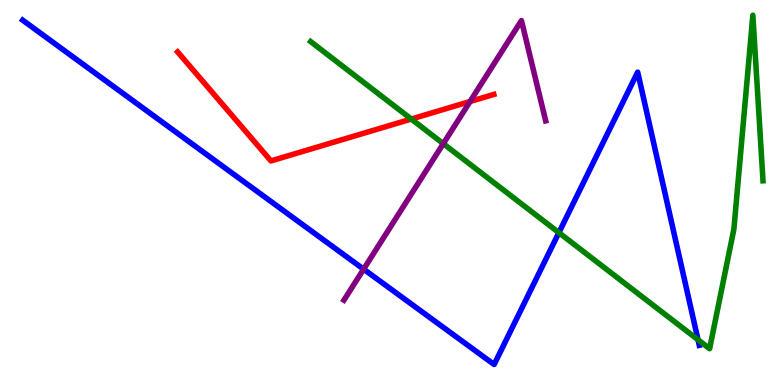[{'lines': ['blue', 'red'], 'intersections': []}, {'lines': ['green', 'red'], 'intersections': [{'x': 5.31, 'y': 6.91}]}, {'lines': ['purple', 'red'], 'intersections': [{'x': 6.07, 'y': 7.36}]}, {'lines': ['blue', 'green'], 'intersections': [{'x': 7.21, 'y': 3.96}, {'x': 9.01, 'y': 1.17}]}, {'lines': ['blue', 'purple'], 'intersections': [{'x': 4.69, 'y': 3.01}]}, {'lines': ['green', 'purple'], 'intersections': [{'x': 5.72, 'y': 6.27}]}]